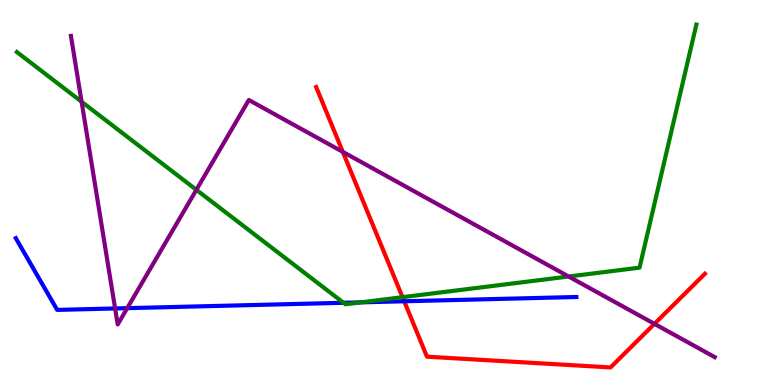[{'lines': ['blue', 'red'], 'intersections': [{'x': 5.22, 'y': 2.17}]}, {'lines': ['green', 'red'], 'intersections': [{'x': 5.19, 'y': 2.28}]}, {'lines': ['purple', 'red'], 'intersections': [{'x': 4.42, 'y': 6.06}, {'x': 8.44, 'y': 1.59}]}, {'lines': ['blue', 'green'], 'intersections': [{'x': 4.43, 'y': 2.14}, {'x': 4.66, 'y': 2.15}]}, {'lines': ['blue', 'purple'], 'intersections': [{'x': 1.49, 'y': 1.99}, {'x': 1.64, 'y': 2.0}]}, {'lines': ['green', 'purple'], 'intersections': [{'x': 1.05, 'y': 7.36}, {'x': 2.53, 'y': 5.07}, {'x': 7.34, 'y': 2.82}]}]